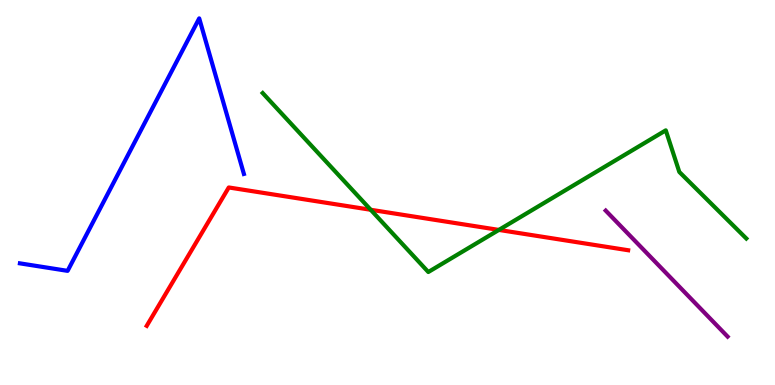[{'lines': ['blue', 'red'], 'intersections': []}, {'lines': ['green', 'red'], 'intersections': [{'x': 4.78, 'y': 4.55}, {'x': 6.44, 'y': 4.03}]}, {'lines': ['purple', 'red'], 'intersections': []}, {'lines': ['blue', 'green'], 'intersections': []}, {'lines': ['blue', 'purple'], 'intersections': []}, {'lines': ['green', 'purple'], 'intersections': []}]